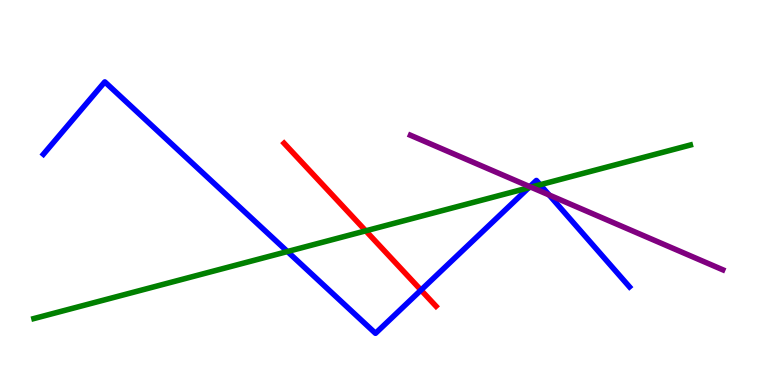[{'lines': ['blue', 'red'], 'intersections': [{'x': 5.43, 'y': 2.47}]}, {'lines': ['green', 'red'], 'intersections': [{'x': 4.72, 'y': 4.0}]}, {'lines': ['purple', 'red'], 'intersections': []}, {'lines': ['blue', 'green'], 'intersections': [{'x': 3.71, 'y': 3.47}, {'x': 6.82, 'y': 5.12}, {'x': 6.97, 'y': 5.2}]}, {'lines': ['blue', 'purple'], 'intersections': [{'x': 6.84, 'y': 5.15}, {'x': 7.09, 'y': 4.94}]}, {'lines': ['green', 'purple'], 'intersections': [{'x': 6.85, 'y': 5.14}]}]